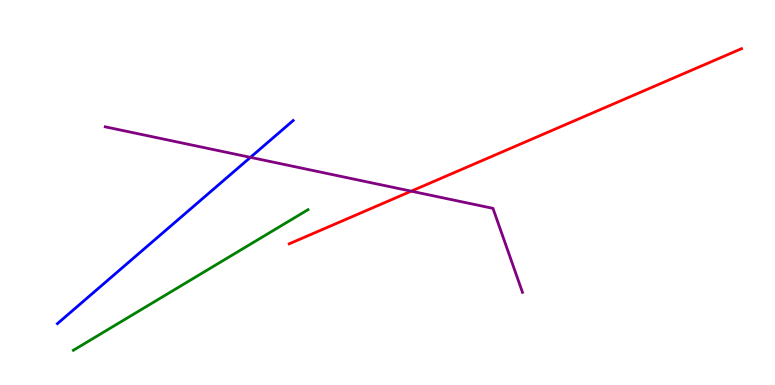[{'lines': ['blue', 'red'], 'intersections': []}, {'lines': ['green', 'red'], 'intersections': []}, {'lines': ['purple', 'red'], 'intersections': [{'x': 5.31, 'y': 5.03}]}, {'lines': ['blue', 'green'], 'intersections': []}, {'lines': ['blue', 'purple'], 'intersections': [{'x': 3.23, 'y': 5.91}]}, {'lines': ['green', 'purple'], 'intersections': []}]